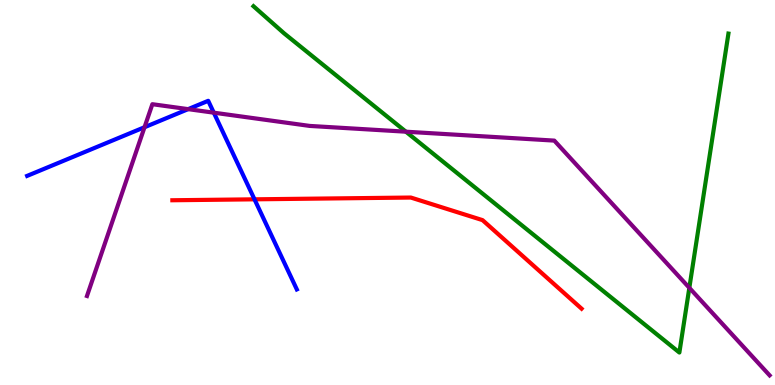[{'lines': ['blue', 'red'], 'intersections': [{'x': 3.28, 'y': 4.82}]}, {'lines': ['green', 'red'], 'intersections': []}, {'lines': ['purple', 'red'], 'intersections': []}, {'lines': ['blue', 'green'], 'intersections': []}, {'lines': ['blue', 'purple'], 'intersections': [{'x': 1.86, 'y': 6.7}, {'x': 2.43, 'y': 7.17}, {'x': 2.76, 'y': 7.07}]}, {'lines': ['green', 'purple'], 'intersections': [{'x': 5.24, 'y': 6.58}, {'x': 8.89, 'y': 2.52}]}]